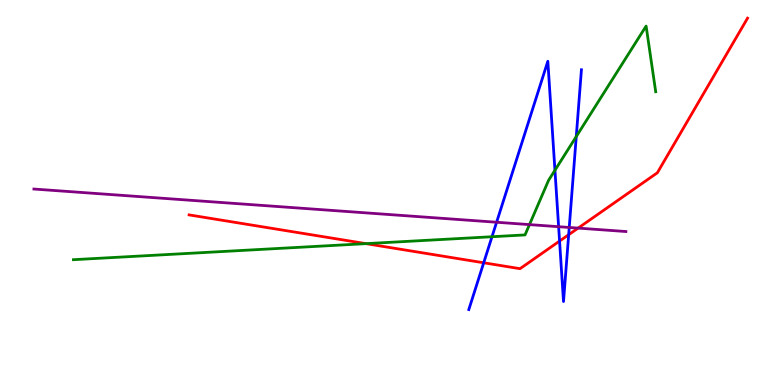[{'lines': ['blue', 'red'], 'intersections': [{'x': 6.24, 'y': 3.17}, {'x': 7.22, 'y': 3.74}, {'x': 7.34, 'y': 3.9}]}, {'lines': ['green', 'red'], 'intersections': [{'x': 4.72, 'y': 3.67}]}, {'lines': ['purple', 'red'], 'intersections': [{'x': 7.46, 'y': 4.08}]}, {'lines': ['blue', 'green'], 'intersections': [{'x': 6.35, 'y': 3.85}, {'x': 7.16, 'y': 5.58}, {'x': 7.44, 'y': 6.45}]}, {'lines': ['blue', 'purple'], 'intersections': [{'x': 6.41, 'y': 4.23}, {'x': 7.21, 'y': 4.11}, {'x': 7.34, 'y': 4.09}]}, {'lines': ['green', 'purple'], 'intersections': [{'x': 6.83, 'y': 4.17}]}]